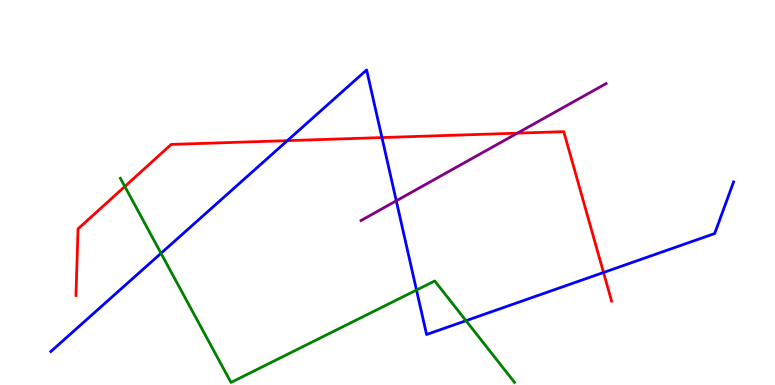[{'lines': ['blue', 'red'], 'intersections': [{'x': 3.71, 'y': 6.35}, {'x': 4.93, 'y': 6.43}, {'x': 7.79, 'y': 2.92}]}, {'lines': ['green', 'red'], 'intersections': [{'x': 1.61, 'y': 5.16}]}, {'lines': ['purple', 'red'], 'intersections': [{'x': 6.68, 'y': 6.54}]}, {'lines': ['blue', 'green'], 'intersections': [{'x': 2.08, 'y': 3.42}, {'x': 5.37, 'y': 2.47}, {'x': 6.01, 'y': 1.67}]}, {'lines': ['blue', 'purple'], 'intersections': [{'x': 5.11, 'y': 4.78}]}, {'lines': ['green', 'purple'], 'intersections': []}]